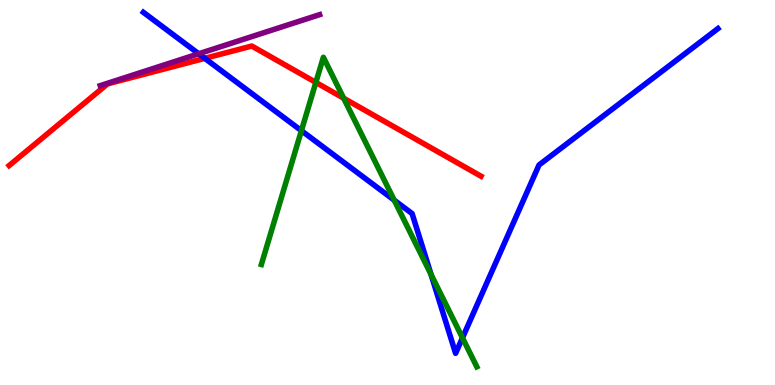[{'lines': ['blue', 'red'], 'intersections': [{'x': 2.64, 'y': 8.48}]}, {'lines': ['green', 'red'], 'intersections': [{'x': 4.08, 'y': 7.86}, {'x': 4.43, 'y': 7.45}]}, {'lines': ['purple', 'red'], 'intersections': []}, {'lines': ['blue', 'green'], 'intersections': [{'x': 3.89, 'y': 6.61}, {'x': 5.09, 'y': 4.8}, {'x': 5.56, 'y': 2.87}, {'x': 5.97, 'y': 1.22}]}, {'lines': ['blue', 'purple'], 'intersections': [{'x': 2.56, 'y': 8.6}]}, {'lines': ['green', 'purple'], 'intersections': []}]